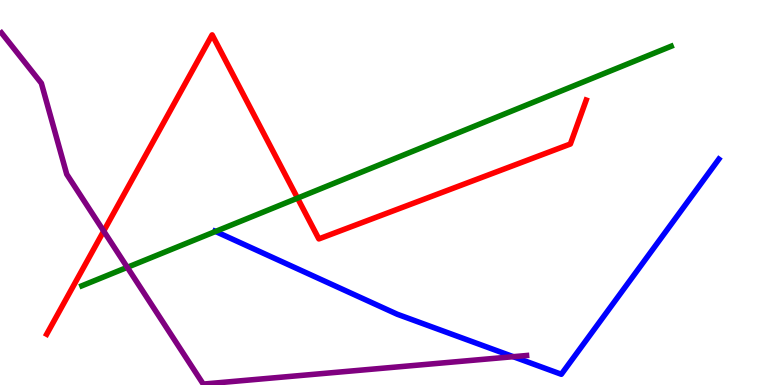[{'lines': ['blue', 'red'], 'intersections': []}, {'lines': ['green', 'red'], 'intersections': [{'x': 3.84, 'y': 4.85}]}, {'lines': ['purple', 'red'], 'intersections': [{'x': 1.34, 'y': 4.0}]}, {'lines': ['blue', 'green'], 'intersections': [{'x': 2.78, 'y': 3.99}]}, {'lines': ['blue', 'purple'], 'intersections': [{'x': 6.62, 'y': 0.735}]}, {'lines': ['green', 'purple'], 'intersections': [{'x': 1.64, 'y': 3.06}]}]